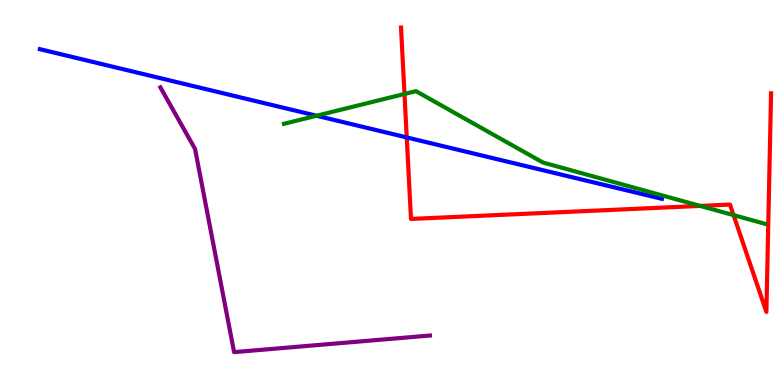[{'lines': ['blue', 'red'], 'intersections': [{'x': 5.25, 'y': 6.43}]}, {'lines': ['green', 'red'], 'intersections': [{'x': 5.22, 'y': 7.56}, {'x': 9.03, 'y': 4.65}, {'x': 9.47, 'y': 4.41}]}, {'lines': ['purple', 'red'], 'intersections': []}, {'lines': ['blue', 'green'], 'intersections': [{'x': 4.08, 'y': 6.99}]}, {'lines': ['blue', 'purple'], 'intersections': []}, {'lines': ['green', 'purple'], 'intersections': []}]